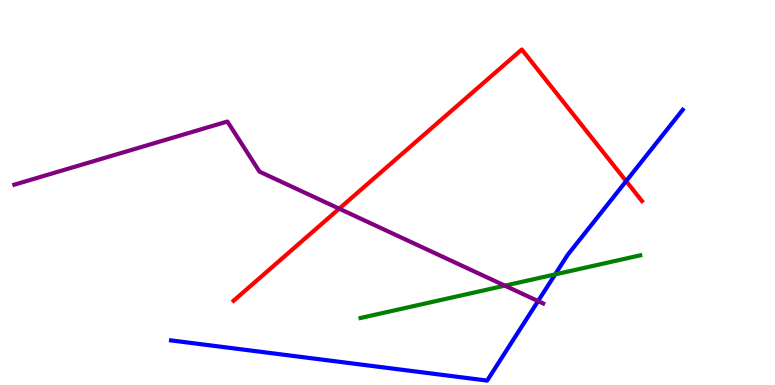[{'lines': ['blue', 'red'], 'intersections': [{'x': 8.08, 'y': 5.3}]}, {'lines': ['green', 'red'], 'intersections': []}, {'lines': ['purple', 'red'], 'intersections': [{'x': 4.38, 'y': 4.58}]}, {'lines': ['blue', 'green'], 'intersections': [{'x': 7.16, 'y': 2.87}]}, {'lines': ['blue', 'purple'], 'intersections': [{'x': 6.94, 'y': 2.18}]}, {'lines': ['green', 'purple'], 'intersections': [{'x': 6.51, 'y': 2.58}]}]